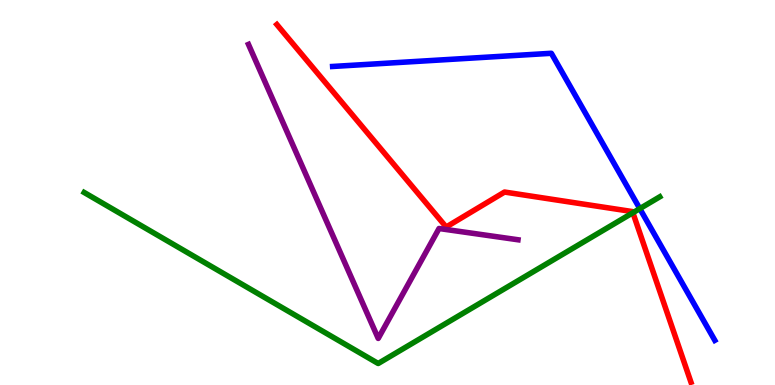[{'lines': ['blue', 'red'], 'intersections': []}, {'lines': ['green', 'red'], 'intersections': [{'x': 8.17, 'y': 4.47}]}, {'lines': ['purple', 'red'], 'intersections': []}, {'lines': ['blue', 'green'], 'intersections': [{'x': 8.26, 'y': 4.58}]}, {'lines': ['blue', 'purple'], 'intersections': []}, {'lines': ['green', 'purple'], 'intersections': []}]